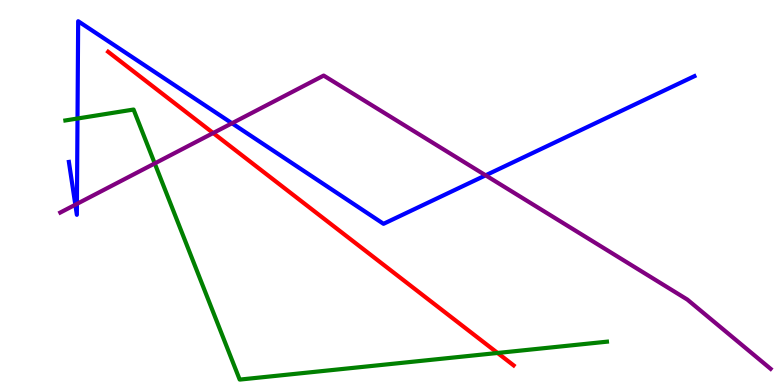[{'lines': ['blue', 'red'], 'intersections': []}, {'lines': ['green', 'red'], 'intersections': [{'x': 6.42, 'y': 0.832}]}, {'lines': ['purple', 'red'], 'intersections': [{'x': 2.75, 'y': 6.54}]}, {'lines': ['blue', 'green'], 'intersections': [{'x': 1.0, 'y': 6.92}]}, {'lines': ['blue', 'purple'], 'intersections': [{'x': 0.972, 'y': 4.68}, {'x': 0.993, 'y': 4.7}, {'x': 2.99, 'y': 6.8}, {'x': 6.27, 'y': 5.45}]}, {'lines': ['green', 'purple'], 'intersections': [{'x': 2.0, 'y': 5.76}]}]